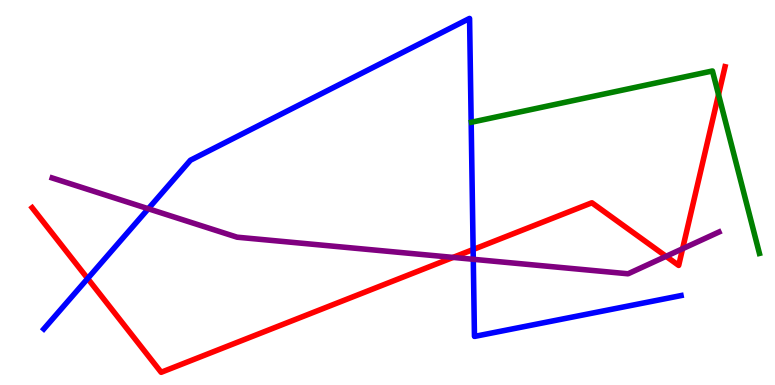[{'lines': ['blue', 'red'], 'intersections': [{'x': 1.13, 'y': 2.77}, {'x': 6.1, 'y': 3.52}]}, {'lines': ['green', 'red'], 'intersections': [{'x': 9.27, 'y': 7.54}]}, {'lines': ['purple', 'red'], 'intersections': [{'x': 5.85, 'y': 3.31}, {'x': 8.59, 'y': 3.34}, {'x': 8.81, 'y': 3.54}]}, {'lines': ['blue', 'green'], 'intersections': []}, {'lines': ['blue', 'purple'], 'intersections': [{'x': 1.91, 'y': 4.58}, {'x': 6.11, 'y': 3.26}]}, {'lines': ['green', 'purple'], 'intersections': []}]